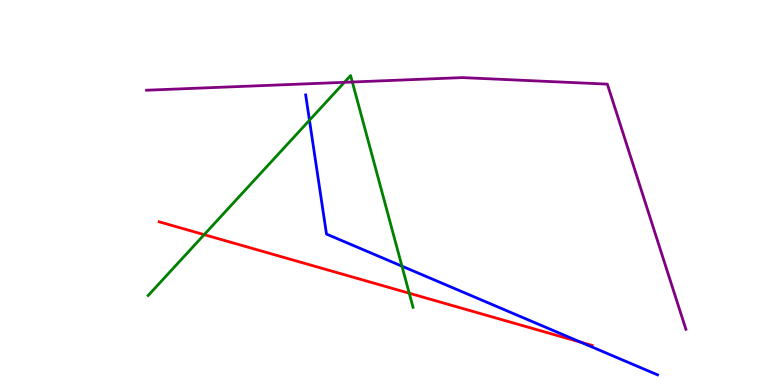[{'lines': ['blue', 'red'], 'intersections': [{'x': 7.5, 'y': 1.11}]}, {'lines': ['green', 'red'], 'intersections': [{'x': 2.63, 'y': 3.9}, {'x': 5.28, 'y': 2.38}]}, {'lines': ['purple', 'red'], 'intersections': []}, {'lines': ['blue', 'green'], 'intersections': [{'x': 3.99, 'y': 6.88}, {'x': 5.19, 'y': 3.09}]}, {'lines': ['blue', 'purple'], 'intersections': []}, {'lines': ['green', 'purple'], 'intersections': [{'x': 4.44, 'y': 7.86}, {'x': 4.55, 'y': 7.87}]}]